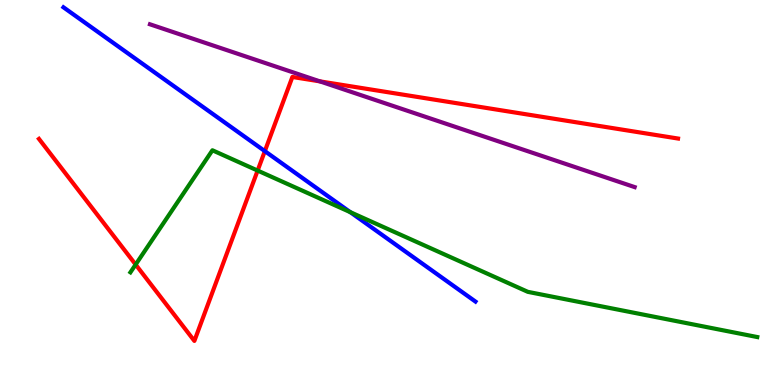[{'lines': ['blue', 'red'], 'intersections': [{'x': 3.42, 'y': 6.07}]}, {'lines': ['green', 'red'], 'intersections': [{'x': 1.75, 'y': 3.13}, {'x': 3.32, 'y': 5.57}]}, {'lines': ['purple', 'red'], 'intersections': [{'x': 4.13, 'y': 7.89}]}, {'lines': ['blue', 'green'], 'intersections': [{'x': 4.52, 'y': 4.49}]}, {'lines': ['blue', 'purple'], 'intersections': []}, {'lines': ['green', 'purple'], 'intersections': []}]